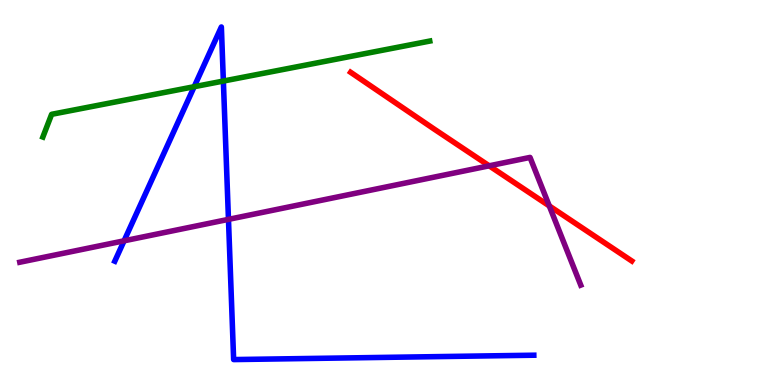[{'lines': ['blue', 'red'], 'intersections': []}, {'lines': ['green', 'red'], 'intersections': []}, {'lines': ['purple', 'red'], 'intersections': [{'x': 6.31, 'y': 5.69}, {'x': 7.09, 'y': 4.65}]}, {'lines': ['blue', 'green'], 'intersections': [{'x': 2.51, 'y': 7.75}, {'x': 2.88, 'y': 7.89}]}, {'lines': ['blue', 'purple'], 'intersections': [{'x': 1.6, 'y': 3.75}, {'x': 2.95, 'y': 4.3}]}, {'lines': ['green', 'purple'], 'intersections': []}]